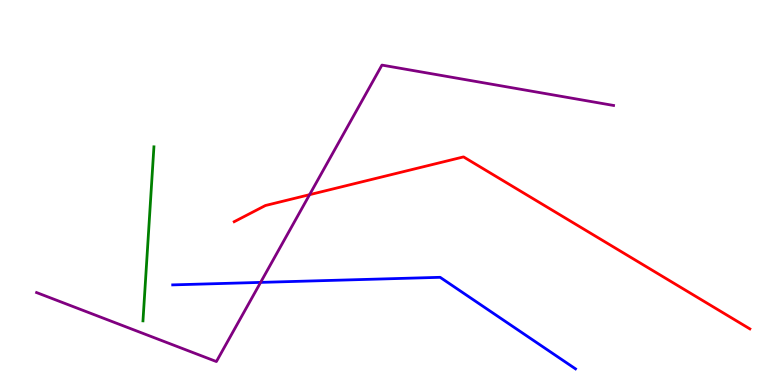[{'lines': ['blue', 'red'], 'intersections': []}, {'lines': ['green', 'red'], 'intersections': []}, {'lines': ['purple', 'red'], 'intersections': [{'x': 3.99, 'y': 4.94}]}, {'lines': ['blue', 'green'], 'intersections': []}, {'lines': ['blue', 'purple'], 'intersections': [{'x': 3.36, 'y': 2.67}]}, {'lines': ['green', 'purple'], 'intersections': []}]